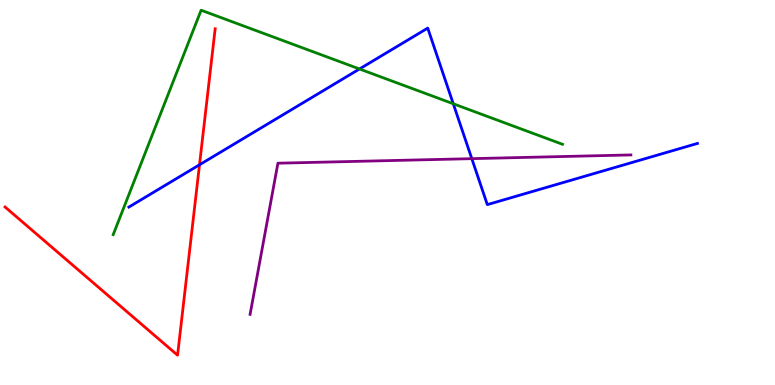[{'lines': ['blue', 'red'], 'intersections': [{'x': 2.57, 'y': 5.72}]}, {'lines': ['green', 'red'], 'intersections': []}, {'lines': ['purple', 'red'], 'intersections': []}, {'lines': ['blue', 'green'], 'intersections': [{'x': 4.64, 'y': 8.21}, {'x': 5.85, 'y': 7.3}]}, {'lines': ['blue', 'purple'], 'intersections': [{'x': 6.09, 'y': 5.88}]}, {'lines': ['green', 'purple'], 'intersections': []}]